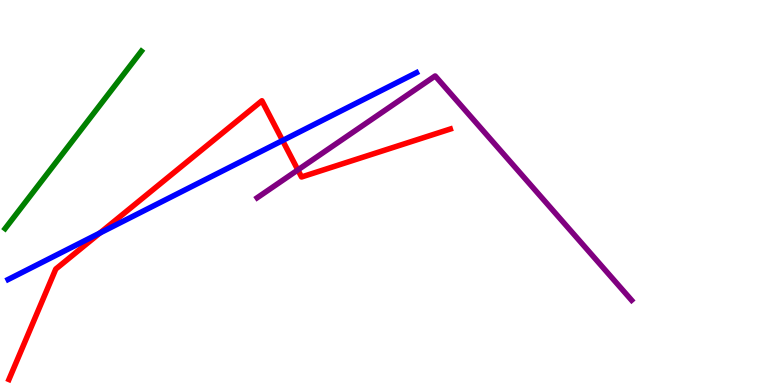[{'lines': ['blue', 'red'], 'intersections': [{'x': 1.29, 'y': 3.95}, {'x': 3.65, 'y': 6.35}]}, {'lines': ['green', 'red'], 'intersections': []}, {'lines': ['purple', 'red'], 'intersections': [{'x': 3.84, 'y': 5.59}]}, {'lines': ['blue', 'green'], 'intersections': []}, {'lines': ['blue', 'purple'], 'intersections': []}, {'lines': ['green', 'purple'], 'intersections': []}]